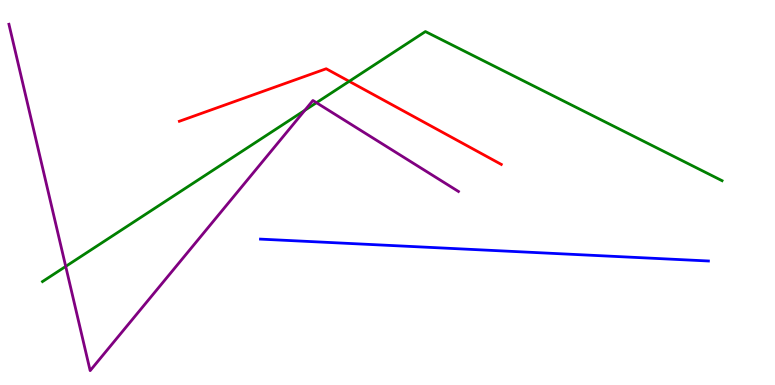[{'lines': ['blue', 'red'], 'intersections': []}, {'lines': ['green', 'red'], 'intersections': [{'x': 4.51, 'y': 7.89}]}, {'lines': ['purple', 'red'], 'intersections': []}, {'lines': ['blue', 'green'], 'intersections': []}, {'lines': ['blue', 'purple'], 'intersections': []}, {'lines': ['green', 'purple'], 'intersections': [{'x': 0.848, 'y': 3.08}, {'x': 3.93, 'y': 7.14}, {'x': 4.08, 'y': 7.33}]}]